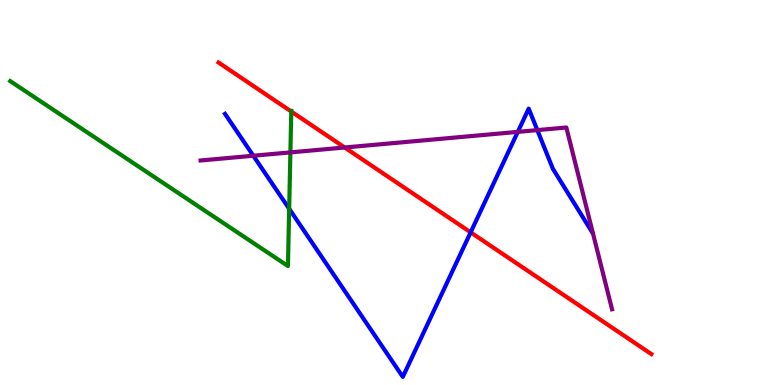[{'lines': ['blue', 'red'], 'intersections': [{'x': 6.07, 'y': 3.97}]}, {'lines': ['green', 'red'], 'intersections': [{'x': 3.76, 'y': 7.1}]}, {'lines': ['purple', 'red'], 'intersections': [{'x': 4.45, 'y': 6.17}]}, {'lines': ['blue', 'green'], 'intersections': [{'x': 3.73, 'y': 4.58}]}, {'lines': ['blue', 'purple'], 'intersections': [{'x': 3.27, 'y': 5.95}, {'x': 6.68, 'y': 6.57}, {'x': 6.93, 'y': 6.62}]}, {'lines': ['green', 'purple'], 'intersections': [{'x': 3.75, 'y': 6.04}]}]